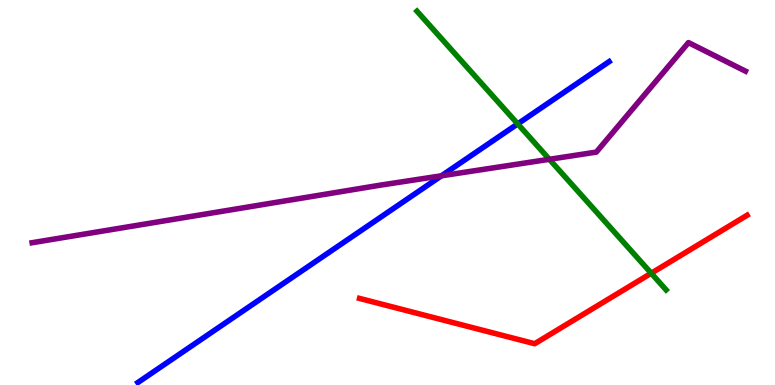[{'lines': ['blue', 'red'], 'intersections': []}, {'lines': ['green', 'red'], 'intersections': [{'x': 8.4, 'y': 2.9}]}, {'lines': ['purple', 'red'], 'intersections': []}, {'lines': ['blue', 'green'], 'intersections': [{'x': 6.68, 'y': 6.78}]}, {'lines': ['blue', 'purple'], 'intersections': [{'x': 5.7, 'y': 5.43}]}, {'lines': ['green', 'purple'], 'intersections': [{'x': 7.09, 'y': 5.86}]}]